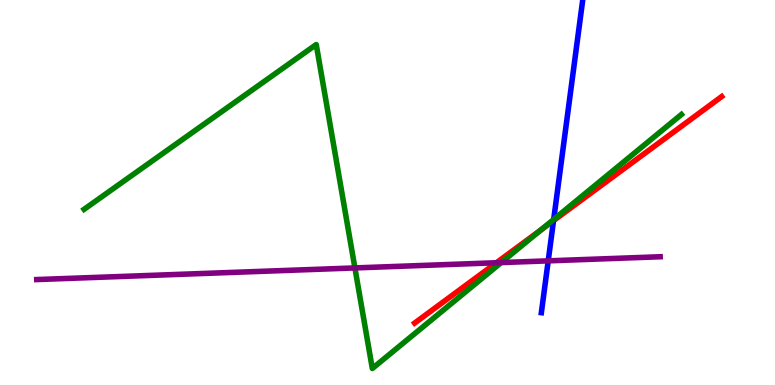[{'lines': ['blue', 'red'], 'intersections': [{'x': 7.14, 'y': 4.27}]}, {'lines': ['green', 'red'], 'intersections': [{'x': 6.98, 'y': 4.03}]}, {'lines': ['purple', 'red'], 'intersections': [{'x': 6.41, 'y': 3.18}]}, {'lines': ['blue', 'green'], 'intersections': [{'x': 7.14, 'y': 4.3}]}, {'lines': ['blue', 'purple'], 'intersections': [{'x': 7.07, 'y': 3.22}]}, {'lines': ['green', 'purple'], 'intersections': [{'x': 4.58, 'y': 3.04}, {'x': 6.47, 'y': 3.18}]}]